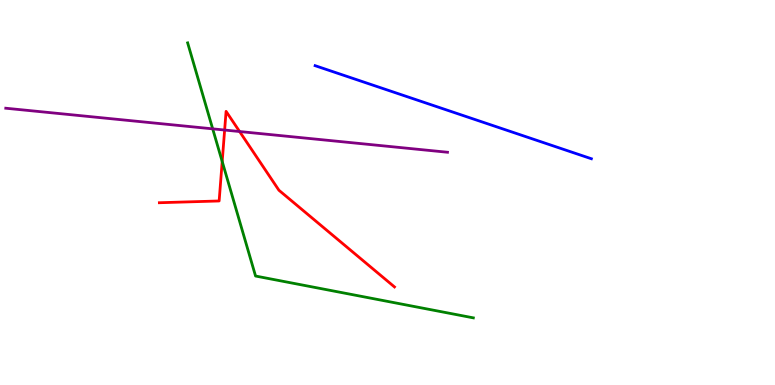[{'lines': ['blue', 'red'], 'intersections': []}, {'lines': ['green', 'red'], 'intersections': [{'x': 2.87, 'y': 5.81}]}, {'lines': ['purple', 'red'], 'intersections': [{'x': 2.9, 'y': 6.62}, {'x': 3.09, 'y': 6.58}]}, {'lines': ['blue', 'green'], 'intersections': []}, {'lines': ['blue', 'purple'], 'intersections': []}, {'lines': ['green', 'purple'], 'intersections': [{'x': 2.74, 'y': 6.65}]}]